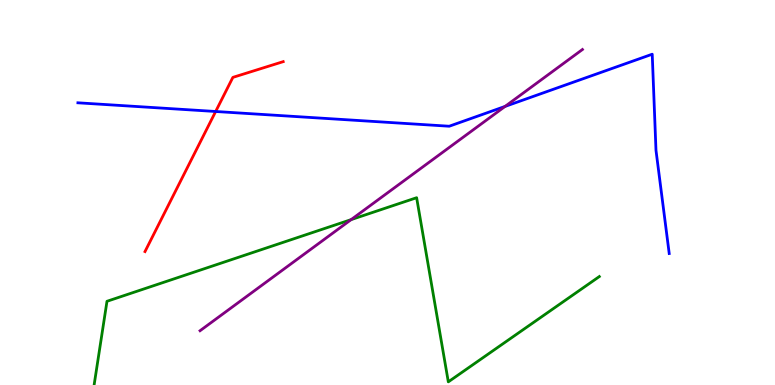[{'lines': ['blue', 'red'], 'intersections': [{'x': 2.78, 'y': 7.1}]}, {'lines': ['green', 'red'], 'intersections': []}, {'lines': ['purple', 'red'], 'intersections': []}, {'lines': ['blue', 'green'], 'intersections': []}, {'lines': ['blue', 'purple'], 'intersections': [{'x': 6.52, 'y': 7.24}]}, {'lines': ['green', 'purple'], 'intersections': [{'x': 4.53, 'y': 4.3}]}]